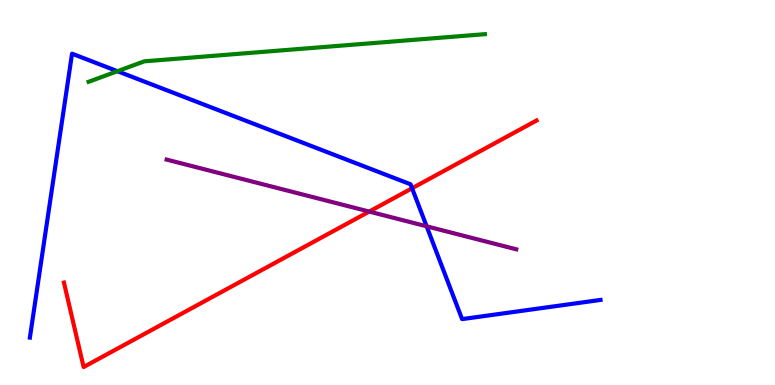[{'lines': ['blue', 'red'], 'intersections': [{'x': 5.32, 'y': 5.11}]}, {'lines': ['green', 'red'], 'intersections': []}, {'lines': ['purple', 'red'], 'intersections': [{'x': 4.76, 'y': 4.5}]}, {'lines': ['blue', 'green'], 'intersections': [{'x': 1.52, 'y': 8.15}]}, {'lines': ['blue', 'purple'], 'intersections': [{'x': 5.5, 'y': 4.12}]}, {'lines': ['green', 'purple'], 'intersections': []}]